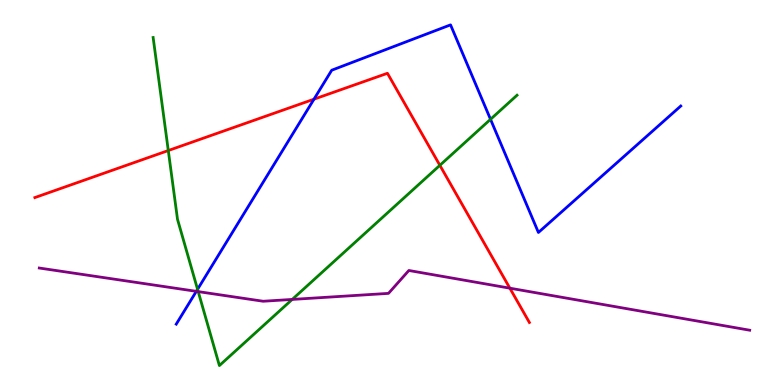[{'lines': ['blue', 'red'], 'intersections': [{'x': 4.05, 'y': 7.42}]}, {'lines': ['green', 'red'], 'intersections': [{'x': 2.17, 'y': 6.09}, {'x': 5.68, 'y': 5.71}]}, {'lines': ['purple', 'red'], 'intersections': [{'x': 6.58, 'y': 2.51}]}, {'lines': ['blue', 'green'], 'intersections': [{'x': 2.55, 'y': 2.49}, {'x': 6.33, 'y': 6.9}]}, {'lines': ['blue', 'purple'], 'intersections': [{'x': 2.53, 'y': 2.43}]}, {'lines': ['green', 'purple'], 'intersections': [{'x': 2.56, 'y': 2.43}, {'x': 3.77, 'y': 2.22}]}]